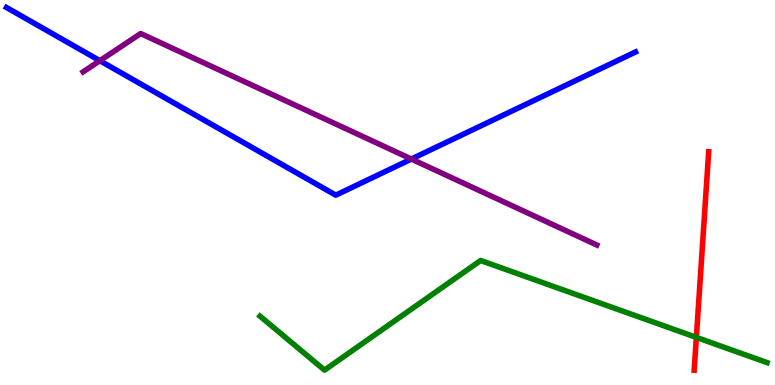[{'lines': ['blue', 'red'], 'intersections': []}, {'lines': ['green', 'red'], 'intersections': [{'x': 8.99, 'y': 1.24}]}, {'lines': ['purple', 'red'], 'intersections': []}, {'lines': ['blue', 'green'], 'intersections': []}, {'lines': ['blue', 'purple'], 'intersections': [{'x': 1.29, 'y': 8.42}, {'x': 5.31, 'y': 5.87}]}, {'lines': ['green', 'purple'], 'intersections': []}]